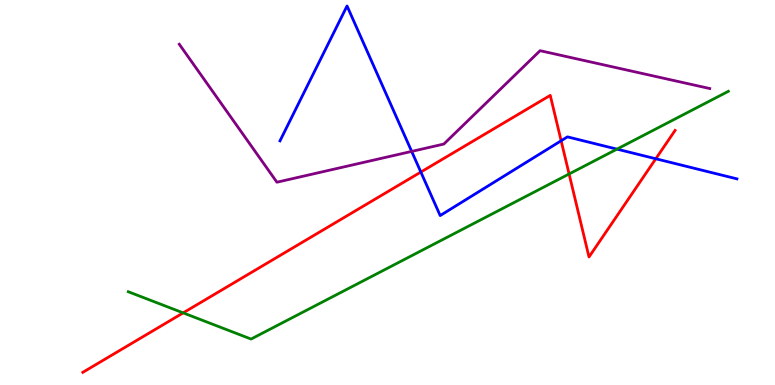[{'lines': ['blue', 'red'], 'intersections': [{'x': 5.43, 'y': 5.53}, {'x': 7.24, 'y': 6.34}, {'x': 8.46, 'y': 5.88}]}, {'lines': ['green', 'red'], 'intersections': [{'x': 2.36, 'y': 1.87}, {'x': 7.34, 'y': 5.48}]}, {'lines': ['purple', 'red'], 'intersections': []}, {'lines': ['blue', 'green'], 'intersections': [{'x': 7.96, 'y': 6.13}]}, {'lines': ['blue', 'purple'], 'intersections': [{'x': 5.31, 'y': 6.07}]}, {'lines': ['green', 'purple'], 'intersections': []}]